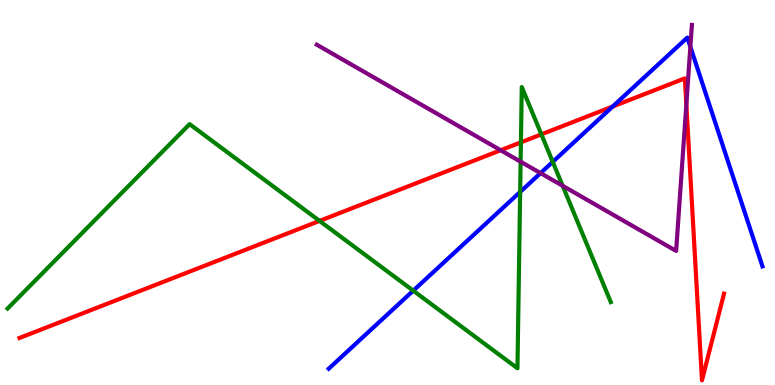[{'lines': ['blue', 'red'], 'intersections': [{'x': 7.91, 'y': 7.23}]}, {'lines': ['green', 'red'], 'intersections': [{'x': 4.12, 'y': 4.26}, {'x': 6.72, 'y': 6.3}, {'x': 6.99, 'y': 6.51}]}, {'lines': ['purple', 'red'], 'intersections': [{'x': 6.46, 'y': 6.1}, {'x': 8.86, 'y': 7.29}]}, {'lines': ['blue', 'green'], 'intersections': [{'x': 5.33, 'y': 2.45}, {'x': 6.71, 'y': 5.01}, {'x': 7.13, 'y': 5.8}]}, {'lines': ['blue', 'purple'], 'intersections': [{'x': 6.97, 'y': 5.5}, {'x': 8.91, 'y': 8.78}]}, {'lines': ['green', 'purple'], 'intersections': [{'x': 6.72, 'y': 5.8}, {'x': 7.26, 'y': 5.17}]}]